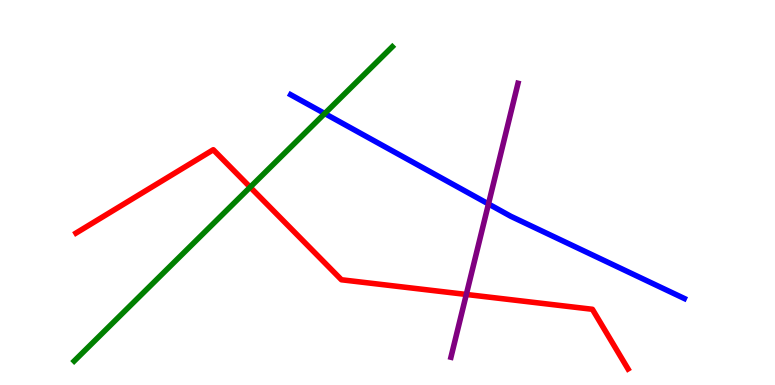[{'lines': ['blue', 'red'], 'intersections': []}, {'lines': ['green', 'red'], 'intersections': [{'x': 3.23, 'y': 5.14}]}, {'lines': ['purple', 'red'], 'intersections': [{'x': 6.02, 'y': 2.35}]}, {'lines': ['blue', 'green'], 'intersections': [{'x': 4.19, 'y': 7.05}]}, {'lines': ['blue', 'purple'], 'intersections': [{'x': 6.3, 'y': 4.7}]}, {'lines': ['green', 'purple'], 'intersections': []}]